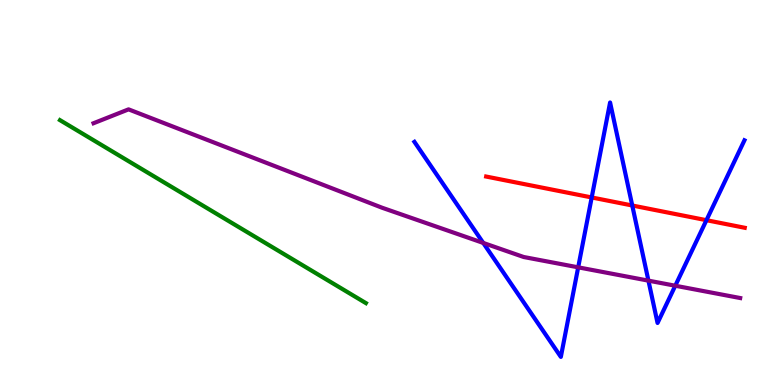[{'lines': ['blue', 'red'], 'intersections': [{'x': 7.63, 'y': 4.87}, {'x': 8.16, 'y': 4.66}, {'x': 9.12, 'y': 4.28}]}, {'lines': ['green', 'red'], 'intersections': []}, {'lines': ['purple', 'red'], 'intersections': []}, {'lines': ['blue', 'green'], 'intersections': []}, {'lines': ['blue', 'purple'], 'intersections': [{'x': 6.24, 'y': 3.69}, {'x': 7.46, 'y': 3.06}, {'x': 8.37, 'y': 2.71}, {'x': 8.71, 'y': 2.58}]}, {'lines': ['green', 'purple'], 'intersections': []}]